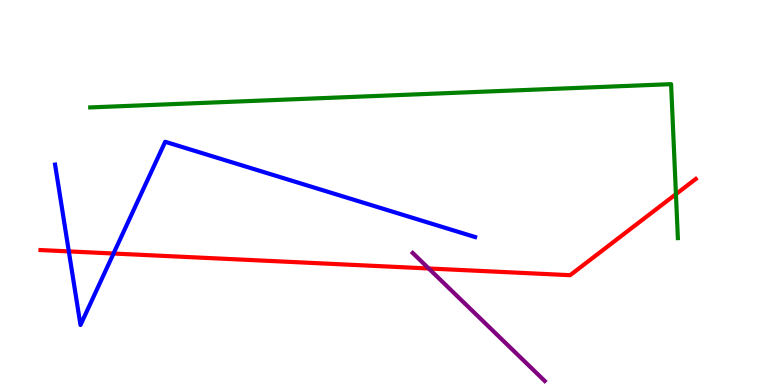[{'lines': ['blue', 'red'], 'intersections': [{'x': 0.888, 'y': 3.47}, {'x': 1.46, 'y': 3.42}]}, {'lines': ['green', 'red'], 'intersections': [{'x': 8.72, 'y': 4.96}]}, {'lines': ['purple', 'red'], 'intersections': [{'x': 5.53, 'y': 3.03}]}, {'lines': ['blue', 'green'], 'intersections': []}, {'lines': ['blue', 'purple'], 'intersections': []}, {'lines': ['green', 'purple'], 'intersections': []}]